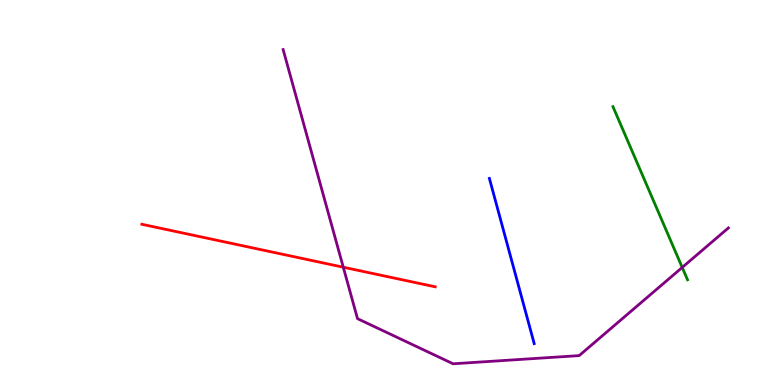[{'lines': ['blue', 'red'], 'intersections': []}, {'lines': ['green', 'red'], 'intersections': []}, {'lines': ['purple', 'red'], 'intersections': [{'x': 4.43, 'y': 3.06}]}, {'lines': ['blue', 'green'], 'intersections': []}, {'lines': ['blue', 'purple'], 'intersections': []}, {'lines': ['green', 'purple'], 'intersections': [{'x': 8.8, 'y': 3.05}]}]